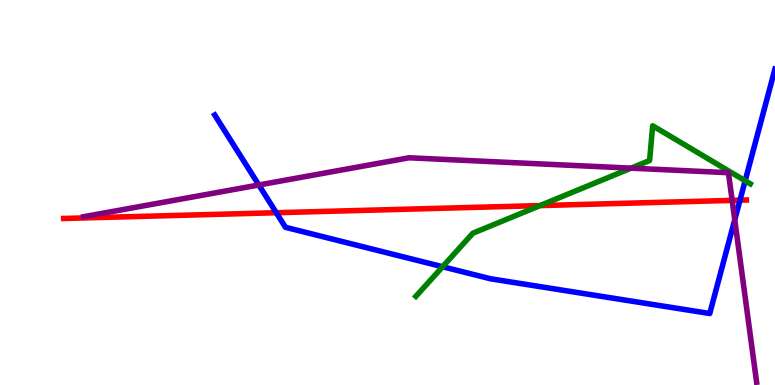[{'lines': ['blue', 'red'], 'intersections': [{'x': 3.57, 'y': 4.47}, {'x': 9.55, 'y': 4.8}]}, {'lines': ['green', 'red'], 'intersections': [{'x': 6.97, 'y': 4.66}]}, {'lines': ['purple', 'red'], 'intersections': [{'x': 9.45, 'y': 4.8}]}, {'lines': ['blue', 'green'], 'intersections': [{'x': 5.71, 'y': 3.07}, {'x': 9.61, 'y': 5.3}]}, {'lines': ['blue', 'purple'], 'intersections': [{'x': 3.34, 'y': 5.2}, {'x': 9.48, 'y': 4.29}]}, {'lines': ['green', 'purple'], 'intersections': [{'x': 8.14, 'y': 5.63}]}]